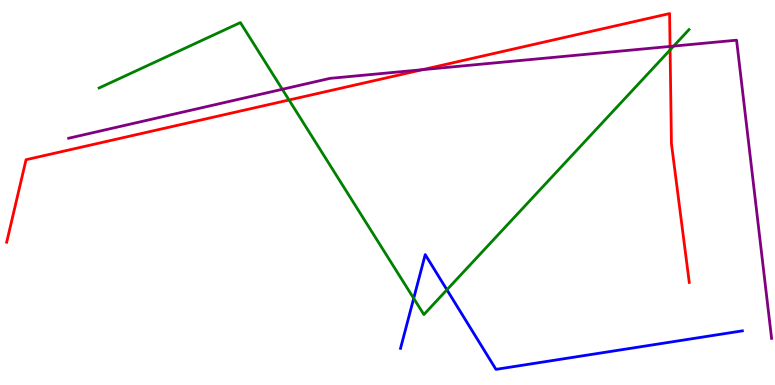[{'lines': ['blue', 'red'], 'intersections': []}, {'lines': ['green', 'red'], 'intersections': [{'x': 3.73, 'y': 7.4}, {'x': 8.65, 'y': 8.7}]}, {'lines': ['purple', 'red'], 'intersections': [{'x': 5.45, 'y': 8.19}, {'x': 8.65, 'y': 8.79}]}, {'lines': ['blue', 'green'], 'intersections': [{'x': 5.34, 'y': 2.25}, {'x': 5.77, 'y': 2.47}]}, {'lines': ['blue', 'purple'], 'intersections': []}, {'lines': ['green', 'purple'], 'intersections': [{'x': 3.64, 'y': 7.68}, {'x': 8.69, 'y': 8.8}]}]